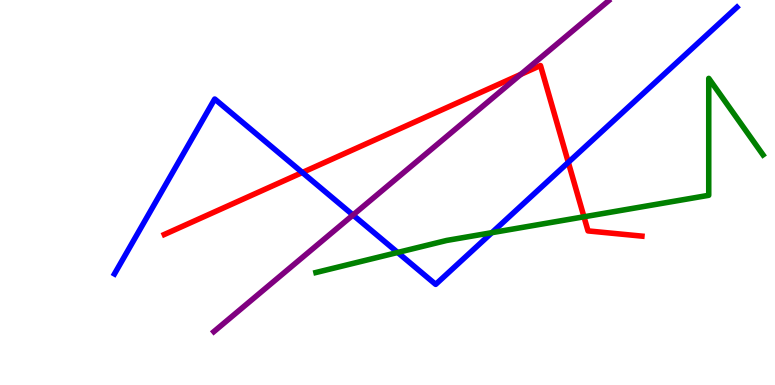[{'lines': ['blue', 'red'], 'intersections': [{'x': 3.9, 'y': 5.52}, {'x': 7.33, 'y': 5.78}]}, {'lines': ['green', 'red'], 'intersections': [{'x': 7.54, 'y': 4.37}]}, {'lines': ['purple', 'red'], 'intersections': [{'x': 6.72, 'y': 8.07}]}, {'lines': ['blue', 'green'], 'intersections': [{'x': 5.13, 'y': 3.44}, {'x': 6.35, 'y': 3.96}]}, {'lines': ['blue', 'purple'], 'intersections': [{'x': 4.55, 'y': 4.42}]}, {'lines': ['green', 'purple'], 'intersections': []}]